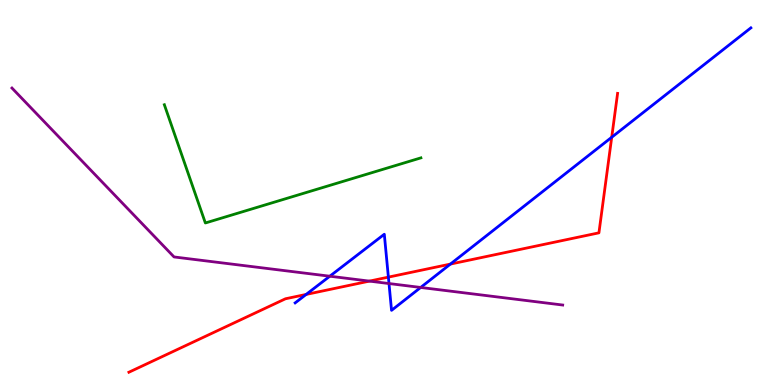[{'lines': ['blue', 'red'], 'intersections': [{'x': 3.95, 'y': 2.35}, {'x': 5.01, 'y': 2.8}, {'x': 5.81, 'y': 3.14}, {'x': 7.89, 'y': 6.43}]}, {'lines': ['green', 'red'], 'intersections': []}, {'lines': ['purple', 'red'], 'intersections': [{'x': 4.77, 'y': 2.7}]}, {'lines': ['blue', 'green'], 'intersections': []}, {'lines': ['blue', 'purple'], 'intersections': [{'x': 4.26, 'y': 2.83}, {'x': 5.02, 'y': 2.64}, {'x': 5.43, 'y': 2.53}]}, {'lines': ['green', 'purple'], 'intersections': []}]